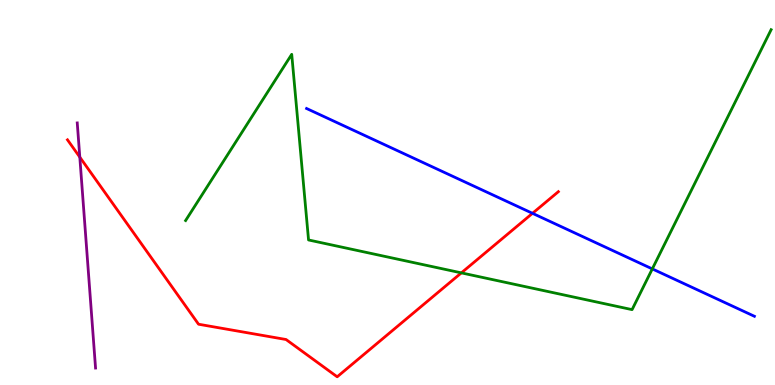[{'lines': ['blue', 'red'], 'intersections': [{'x': 6.87, 'y': 4.46}]}, {'lines': ['green', 'red'], 'intersections': [{'x': 5.95, 'y': 2.91}]}, {'lines': ['purple', 'red'], 'intersections': [{'x': 1.03, 'y': 5.92}]}, {'lines': ['blue', 'green'], 'intersections': [{'x': 8.42, 'y': 3.02}]}, {'lines': ['blue', 'purple'], 'intersections': []}, {'lines': ['green', 'purple'], 'intersections': []}]